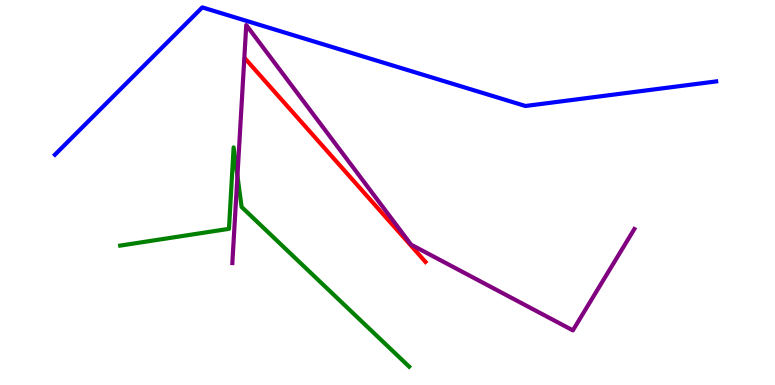[{'lines': ['blue', 'red'], 'intersections': []}, {'lines': ['green', 'red'], 'intersections': []}, {'lines': ['purple', 'red'], 'intersections': []}, {'lines': ['blue', 'green'], 'intersections': []}, {'lines': ['blue', 'purple'], 'intersections': []}, {'lines': ['green', 'purple'], 'intersections': [{'x': 3.06, 'y': 5.43}]}]